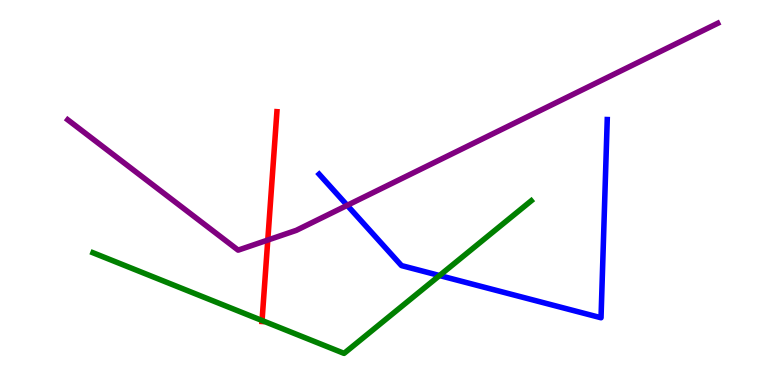[{'lines': ['blue', 'red'], 'intersections': []}, {'lines': ['green', 'red'], 'intersections': [{'x': 3.38, 'y': 1.68}]}, {'lines': ['purple', 'red'], 'intersections': [{'x': 3.46, 'y': 3.76}]}, {'lines': ['blue', 'green'], 'intersections': [{'x': 5.67, 'y': 2.84}]}, {'lines': ['blue', 'purple'], 'intersections': [{'x': 4.48, 'y': 4.67}]}, {'lines': ['green', 'purple'], 'intersections': []}]